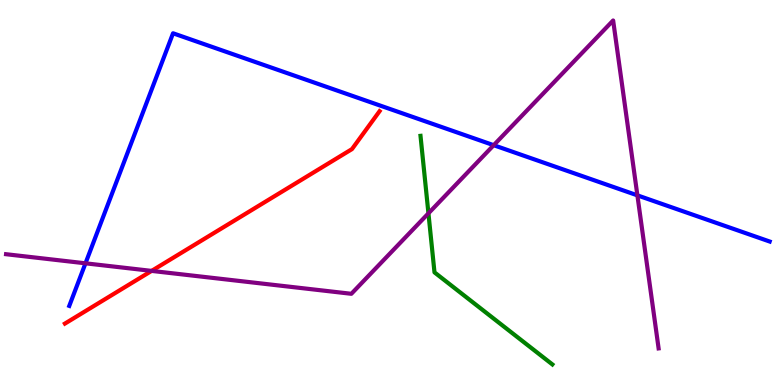[{'lines': ['blue', 'red'], 'intersections': []}, {'lines': ['green', 'red'], 'intersections': []}, {'lines': ['purple', 'red'], 'intersections': [{'x': 1.96, 'y': 2.96}]}, {'lines': ['blue', 'green'], 'intersections': []}, {'lines': ['blue', 'purple'], 'intersections': [{'x': 1.1, 'y': 3.16}, {'x': 6.37, 'y': 6.23}, {'x': 8.22, 'y': 4.93}]}, {'lines': ['green', 'purple'], 'intersections': [{'x': 5.53, 'y': 4.46}]}]